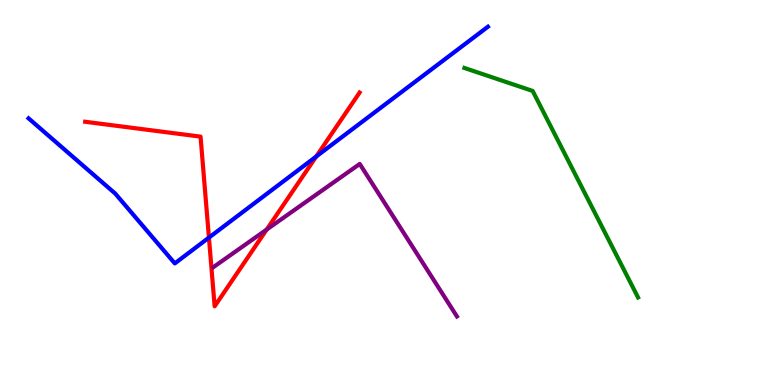[{'lines': ['blue', 'red'], 'intersections': [{'x': 2.7, 'y': 3.83}, {'x': 4.08, 'y': 5.93}]}, {'lines': ['green', 'red'], 'intersections': []}, {'lines': ['purple', 'red'], 'intersections': [{'x': 3.44, 'y': 4.04}]}, {'lines': ['blue', 'green'], 'intersections': []}, {'lines': ['blue', 'purple'], 'intersections': []}, {'lines': ['green', 'purple'], 'intersections': []}]